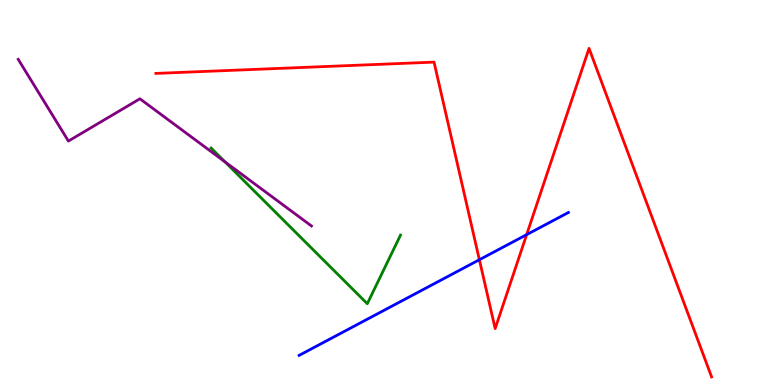[{'lines': ['blue', 'red'], 'intersections': [{'x': 6.19, 'y': 3.25}, {'x': 6.8, 'y': 3.91}]}, {'lines': ['green', 'red'], 'intersections': []}, {'lines': ['purple', 'red'], 'intersections': []}, {'lines': ['blue', 'green'], 'intersections': []}, {'lines': ['blue', 'purple'], 'intersections': []}, {'lines': ['green', 'purple'], 'intersections': [{'x': 2.9, 'y': 5.8}]}]